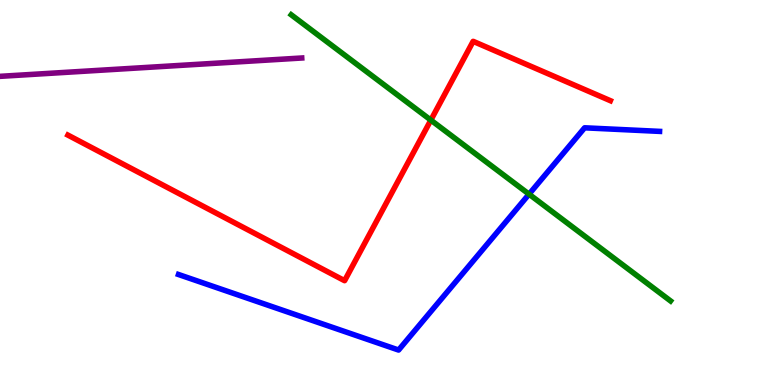[{'lines': ['blue', 'red'], 'intersections': []}, {'lines': ['green', 'red'], 'intersections': [{'x': 5.56, 'y': 6.88}]}, {'lines': ['purple', 'red'], 'intersections': []}, {'lines': ['blue', 'green'], 'intersections': [{'x': 6.83, 'y': 4.96}]}, {'lines': ['blue', 'purple'], 'intersections': []}, {'lines': ['green', 'purple'], 'intersections': []}]